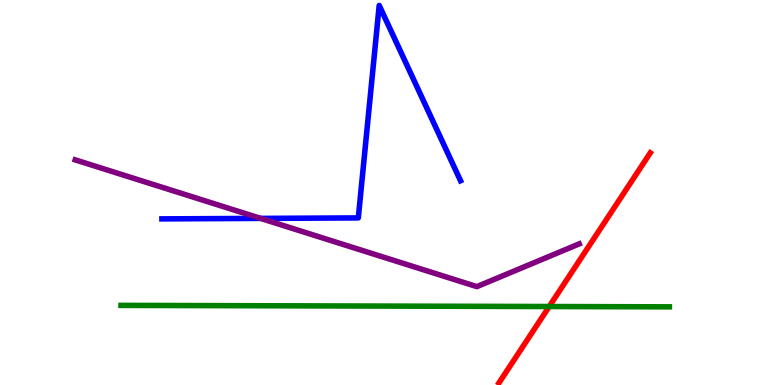[{'lines': ['blue', 'red'], 'intersections': []}, {'lines': ['green', 'red'], 'intersections': [{'x': 7.09, 'y': 2.04}]}, {'lines': ['purple', 'red'], 'intersections': []}, {'lines': ['blue', 'green'], 'intersections': []}, {'lines': ['blue', 'purple'], 'intersections': [{'x': 3.36, 'y': 4.33}]}, {'lines': ['green', 'purple'], 'intersections': []}]